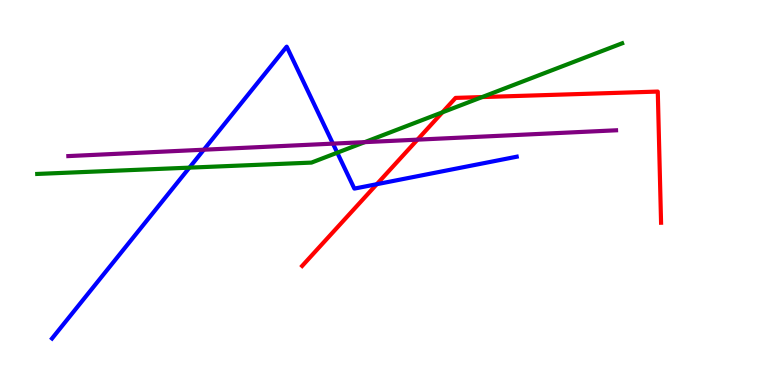[{'lines': ['blue', 'red'], 'intersections': [{'x': 4.86, 'y': 5.22}]}, {'lines': ['green', 'red'], 'intersections': [{'x': 5.71, 'y': 7.08}, {'x': 6.22, 'y': 7.48}]}, {'lines': ['purple', 'red'], 'intersections': [{'x': 5.39, 'y': 6.37}]}, {'lines': ['blue', 'green'], 'intersections': [{'x': 2.44, 'y': 5.65}, {'x': 4.35, 'y': 6.03}]}, {'lines': ['blue', 'purple'], 'intersections': [{'x': 2.63, 'y': 6.11}, {'x': 4.3, 'y': 6.27}]}, {'lines': ['green', 'purple'], 'intersections': [{'x': 4.71, 'y': 6.31}]}]